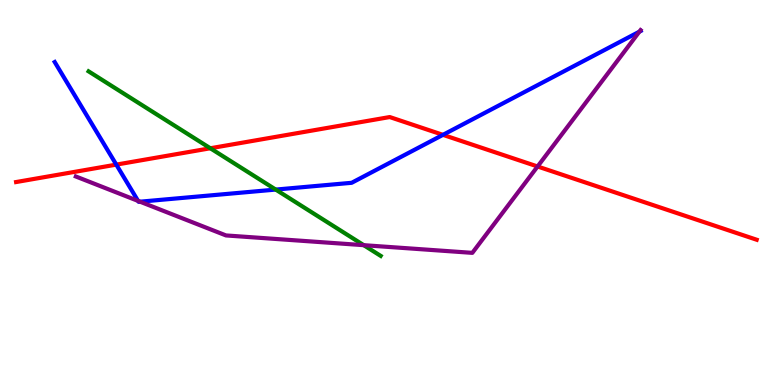[{'lines': ['blue', 'red'], 'intersections': [{'x': 1.5, 'y': 5.72}, {'x': 5.72, 'y': 6.5}]}, {'lines': ['green', 'red'], 'intersections': [{'x': 2.71, 'y': 6.15}]}, {'lines': ['purple', 'red'], 'intersections': [{'x': 6.94, 'y': 5.68}]}, {'lines': ['blue', 'green'], 'intersections': [{'x': 3.56, 'y': 5.08}]}, {'lines': ['blue', 'purple'], 'intersections': [{'x': 1.78, 'y': 4.78}, {'x': 1.81, 'y': 4.76}, {'x': 8.25, 'y': 9.18}]}, {'lines': ['green', 'purple'], 'intersections': [{'x': 4.69, 'y': 3.63}]}]